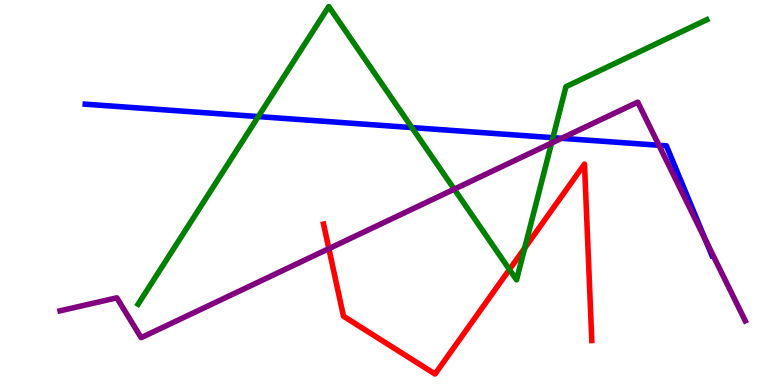[{'lines': ['blue', 'red'], 'intersections': []}, {'lines': ['green', 'red'], 'intersections': [{'x': 6.57, 'y': 3.0}, {'x': 6.77, 'y': 3.56}]}, {'lines': ['purple', 'red'], 'intersections': [{'x': 4.24, 'y': 3.54}]}, {'lines': ['blue', 'green'], 'intersections': [{'x': 3.33, 'y': 6.97}, {'x': 5.32, 'y': 6.69}, {'x': 7.13, 'y': 6.42}]}, {'lines': ['blue', 'purple'], 'intersections': [{'x': 7.25, 'y': 6.41}, {'x': 8.5, 'y': 6.23}, {'x': 9.1, 'y': 3.77}]}, {'lines': ['green', 'purple'], 'intersections': [{'x': 5.86, 'y': 5.09}, {'x': 7.12, 'y': 6.28}]}]